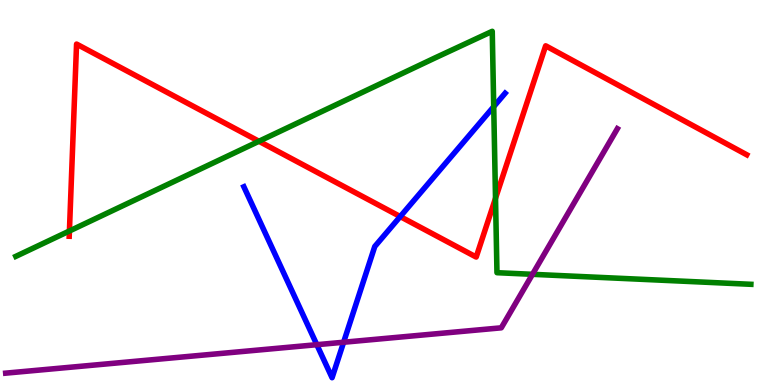[{'lines': ['blue', 'red'], 'intersections': [{'x': 5.16, 'y': 4.38}]}, {'lines': ['green', 'red'], 'intersections': [{'x': 0.896, 'y': 4.0}, {'x': 3.34, 'y': 6.33}, {'x': 6.39, 'y': 4.85}]}, {'lines': ['purple', 'red'], 'intersections': []}, {'lines': ['blue', 'green'], 'intersections': [{'x': 6.37, 'y': 7.23}]}, {'lines': ['blue', 'purple'], 'intersections': [{'x': 4.09, 'y': 1.05}, {'x': 4.43, 'y': 1.11}]}, {'lines': ['green', 'purple'], 'intersections': [{'x': 6.87, 'y': 2.87}]}]